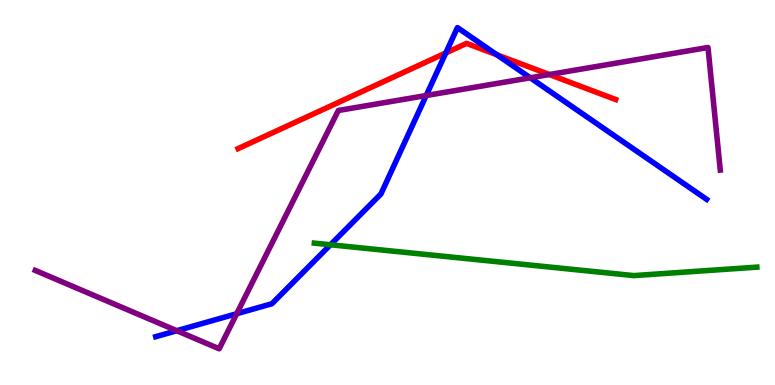[{'lines': ['blue', 'red'], 'intersections': [{'x': 5.75, 'y': 8.62}, {'x': 6.41, 'y': 8.58}]}, {'lines': ['green', 'red'], 'intersections': []}, {'lines': ['purple', 'red'], 'intersections': [{'x': 7.09, 'y': 8.06}]}, {'lines': ['blue', 'green'], 'intersections': [{'x': 4.26, 'y': 3.64}]}, {'lines': ['blue', 'purple'], 'intersections': [{'x': 2.28, 'y': 1.41}, {'x': 3.05, 'y': 1.85}, {'x': 5.5, 'y': 7.52}, {'x': 6.84, 'y': 7.98}]}, {'lines': ['green', 'purple'], 'intersections': []}]